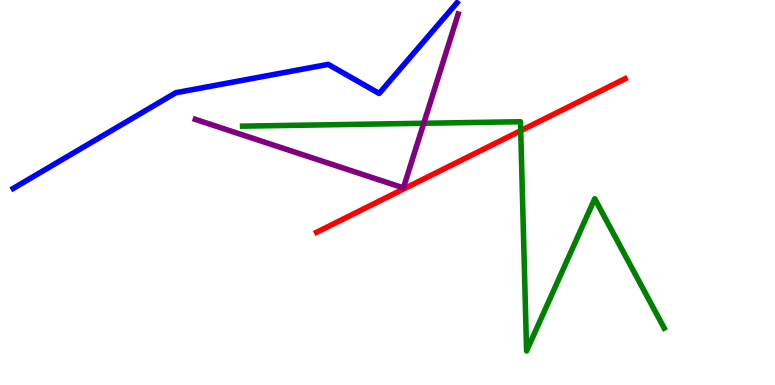[{'lines': ['blue', 'red'], 'intersections': []}, {'lines': ['green', 'red'], 'intersections': [{'x': 6.72, 'y': 6.61}]}, {'lines': ['purple', 'red'], 'intersections': []}, {'lines': ['blue', 'green'], 'intersections': []}, {'lines': ['blue', 'purple'], 'intersections': []}, {'lines': ['green', 'purple'], 'intersections': [{'x': 5.47, 'y': 6.8}]}]